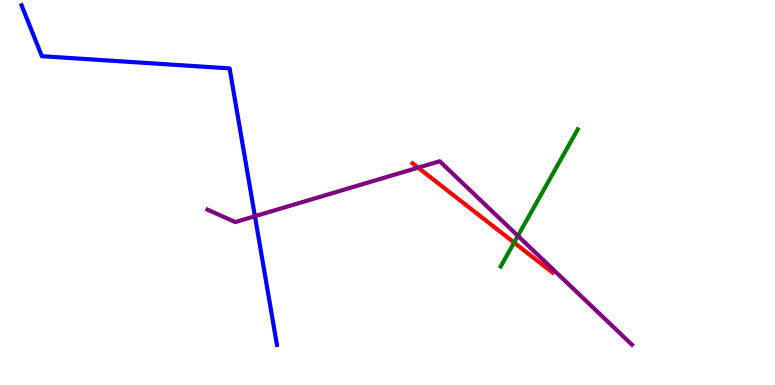[{'lines': ['blue', 'red'], 'intersections': []}, {'lines': ['green', 'red'], 'intersections': [{'x': 6.63, 'y': 3.7}]}, {'lines': ['purple', 'red'], 'intersections': [{'x': 5.4, 'y': 5.65}]}, {'lines': ['blue', 'green'], 'intersections': []}, {'lines': ['blue', 'purple'], 'intersections': [{'x': 3.29, 'y': 4.38}]}, {'lines': ['green', 'purple'], 'intersections': [{'x': 6.68, 'y': 3.87}]}]